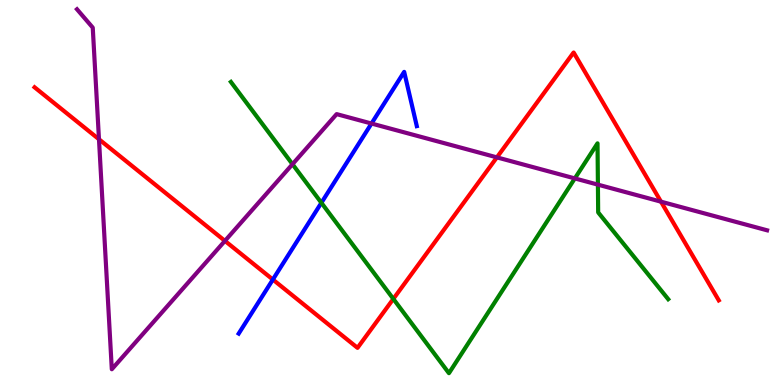[{'lines': ['blue', 'red'], 'intersections': [{'x': 3.52, 'y': 2.74}]}, {'lines': ['green', 'red'], 'intersections': [{'x': 5.08, 'y': 2.24}]}, {'lines': ['purple', 'red'], 'intersections': [{'x': 1.28, 'y': 6.38}, {'x': 2.9, 'y': 3.74}, {'x': 6.41, 'y': 5.91}, {'x': 8.53, 'y': 4.76}]}, {'lines': ['blue', 'green'], 'intersections': [{'x': 4.15, 'y': 4.73}]}, {'lines': ['blue', 'purple'], 'intersections': [{'x': 4.79, 'y': 6.79}]}, {'lines': ['green', 'purple'], 'intersections': [{'x': 3.77, 'y': 5.73}, {'x': 7.42, 'y': 5.37}, {'x': 7.71, 'y': 5.2}]}]